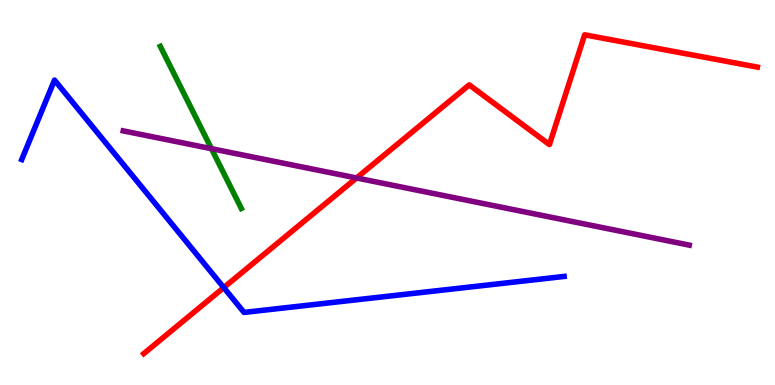[{'lines': ['blue', 'red'], 'intersections': [{'x': 2.89, 'y': 2.53}]}, {'lines': ['green', 'red'], 'intersections': []}, {'lines': ['purple', 'red'], 'intersections': [{'x': 4.6, 'y': 5.38}]}, {'lines': ['blue', 'green'], 'intersections': []}, {'lines': ['blue', 'purple'], 'intersections': []}, {'lines': ['green', 'purple'], 'intersections': [{'x': 2.73, 'y': 6.14}]}]